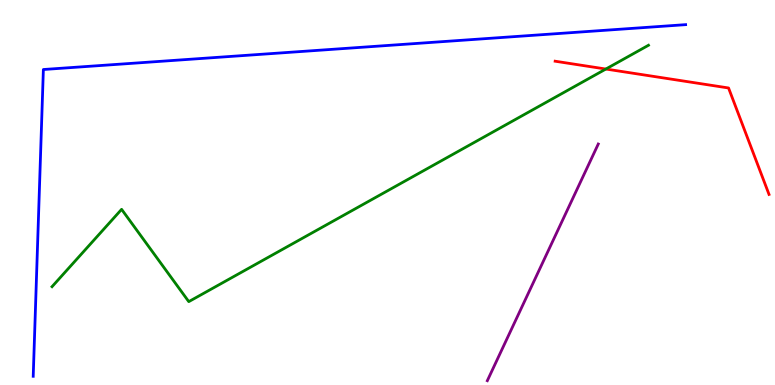[{'lines': ['blue', 'red'], 'intersections': []}, {'lines': ['green', 'red'], 'intersections': [{'x': 7.82, 'y': 8.21}]}, {'lines': ['purple', 'red'], 'intersections': []}, {'lines': ['blue', 'green'], 'intersections': []}, {'lines': ['blue', 'purple'], 'intersections': []}, {'lines': ['green', 'purple'], 'intersections': []}]